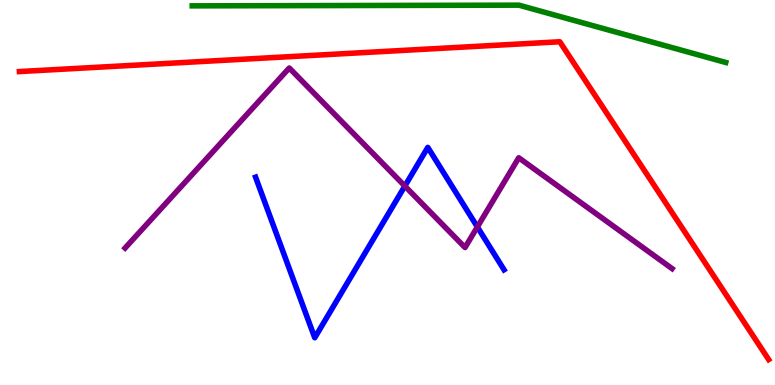[{'lines': ['blue', 'red'], 'intersections': []}, {'lines': ['green', 'red'], 'intersections': []}, {'lines': ['purple', 'red'], 'intersections': []}, {'lines': ['blue', 'green'], 'intersections': []}, {'lines': ['blue', 'purple'], 'intersections': [{'x': 5.22, 'y': 5.17}, {'x': 6.16, 'y': 4.11}]}, {'lines': ['green', 'purple'], 'intersections': []}]